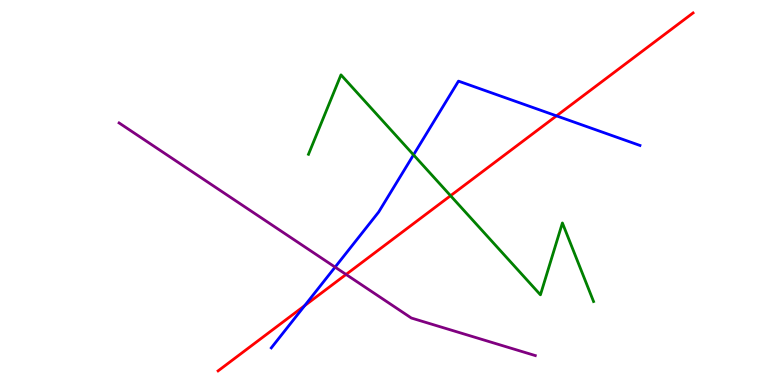[{'lines': ['blue', 'red'], 'intersections': [{'x': 3.93, 'y': 2.06}, {'x': 7.18, 'y': 6.99}]}, {'lines': ['green', 'red'], 'intersections': [{'x': 5.81, 'y': 4.92}]}, {'lines': ['purple', 'red'], 'intersections': [{'x': 4.47, 'y': 2.87}]}, {'lines': ['blue', 'green'], 'intersections': [{'x': 5.34, 'y': 5.98}]}, {'lines': ['blue', 'purple'], 'intersections': [{'x': 4.32, 'y': 3.06}]}, {'lines': ['green', 'purple'], 'intersections': []}]